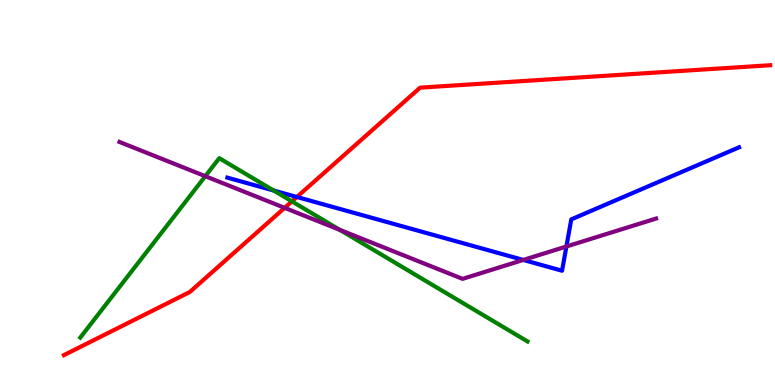[{'lines': ['blue', 'red'], 'intersections': [{'x': 3.83, 'y': 4.88}]}, {'lines': ['green', 'red'], 'intersections': [{'x': 3.77, 'y': 4.77}]}, {'lines': ['purple', 'red'], 'intersections': [{'x': 3.67, 'y': 4.6}]}, {'lines': ['blue', 'green'], 'intersections': [{'x': 3.53, 'y': 5.05}]}, {'lines': ['blue', 'purple'], 'intersections': [{'x': 6.75, 'y': 3.25}, {'x': 7.31, 'y': 3.6}]}, {'lines': ['green', 'purple'], 'intersections': [{'x': 2.65, 'y': 5.42}, {'x': 4.39, 'y': 4.03}]}]